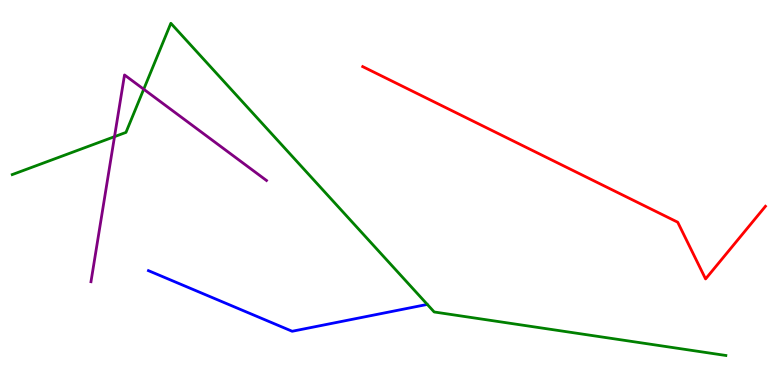[{'lines': ['blue', 'red'], 'intersections': []}, {'lines': ['green', 'red'], 'intersections': []}, {'lines': ['purple', 'red'], 'intersections': []}, {'lines': ['blue', 'green'], 'intersections': []}, {'lines': ['blue', 'purple'], 'intersections': []}, {'lines': ['green', 'purple'], 'intersections': [{'x': 1.48, 'y': 6.45}, {'x': 1.85, 'y': 7.68}]}]